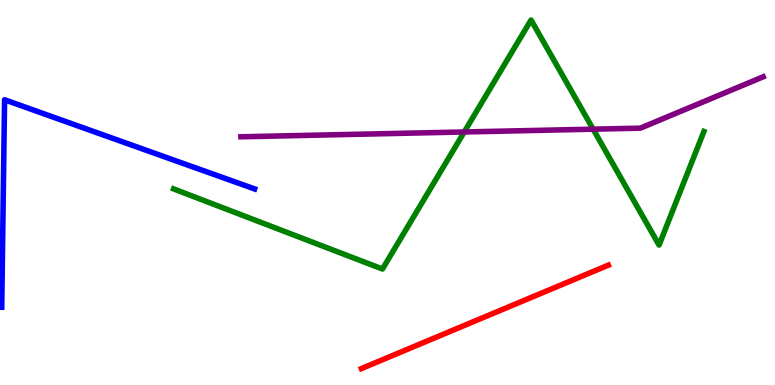[{'lines': ['blue', 'red'], 'intersections': []}, {'lines': ['green', 'red'], 'intersections': []}, {'lines': ['purple', 'red'], 'intersections': []}, {'lines': ['blue', 'green'], 'intersections': []}, {'lines': ['blue', 'purple'], 'intersections': []}, {'lines': ['green', 'purple'], 'intersections': [{'x': 5.99, 'y': 6.57}, {'x': 7.65, 'y': 6.64}]}]